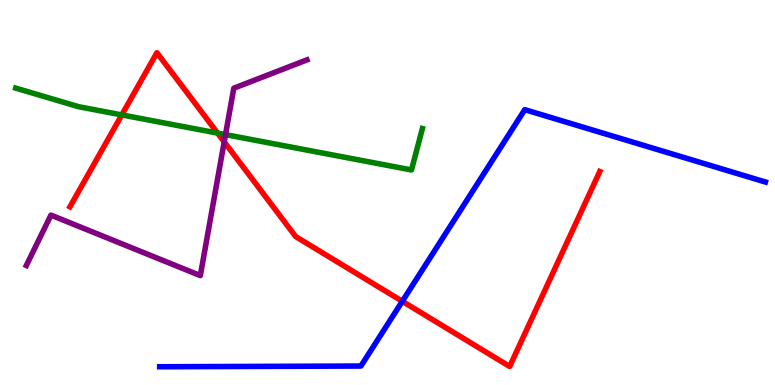[{'lines': ['blue', 'red'], 'intersections': [{'x': 5.19, 'y': 2.17}]}, {'lines': ['green', 'red'], 'intersections': [{'x': 1.57, 'y': 7.02}, {'x': 2.81, 'y': 6.54}]}, {'lines': ['purple', 'red'], 'intersections': [{'x': 2.89, 'y': 6.31}]}, {'lines': ['blue', 'green'], 'intersections': []}, {'lines': ['blue', 'purple'], 'intersections': []}, {'lines': ['green', 'purple'], 'intersections': [{'x': 2.91, 'y': 6.5}]}]